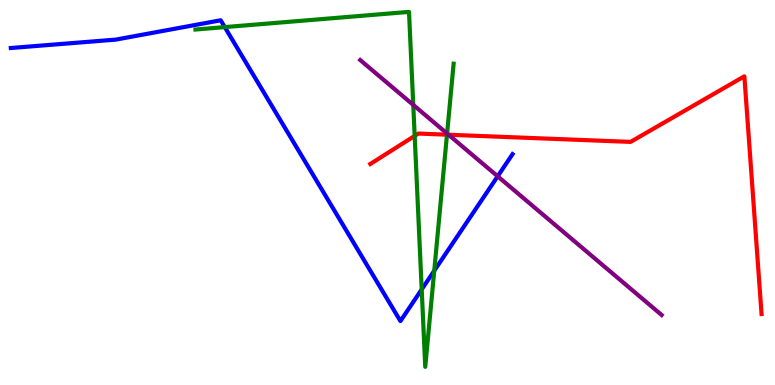[{'lines': ['blue', 'red'], 'intersections': []}, {'lines': ['green', 'red'], 'intersections': [{'x': 5.35, 'y': 6.47}, {'x': 5.77, 'y': 6.5}]}, {'lines': ['purple', 'red'], 'intersections': [{'x': 5.79, 'y': 6.5}]}, {'lines': ['blue', 'green'], 'intersections': [{'x': 2.9, 'y': 9.3}, {'x': 5.44, 'y': 2.48}, {'x': 5.6, 'y': 2.97}]}, {'lines': ['blue', 'purple'], 'intersections': [{'x': 6.42, 'y': 5.42}]}, {'lines': ['green', 'purple'], 'intersections': [{'x': 5.33, 'y': 7.28}, {'x': 5.77, 'y': 6.53}]}]